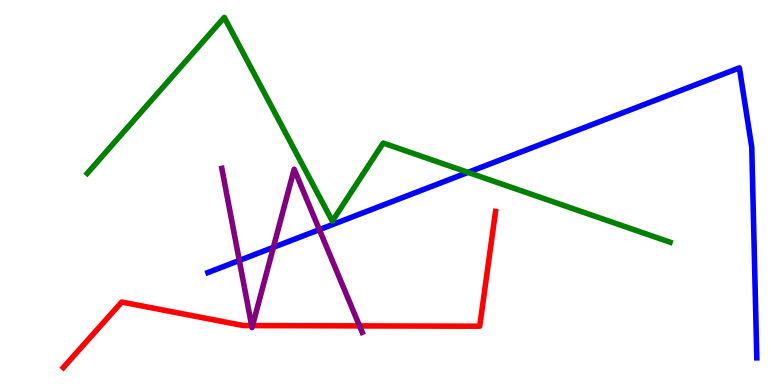[{'lines': ['blue', 'red'], 'intersections': []}, {'lines': ['green', 'red'], 'intersections': []}, {'lines': ['purple', 'red'], 'intersections': [{'x': 3.25, 'y': 1.54}, {'x': 3.26, 'y': 1.54}, {'x': 4.64, 'y': 1.54}]}, {'lines': ['blue', 'green'], 'intersections': [{'x': 6.04, 'y': 5.52}]}, {'lines': ['blue', 'purple'], 'intersections': [{'x': 3.09, 'y': 3.23}, {'x': 3.53, 'y': 3.58}, {'x': 4.12, 'y': 4.04}]}, {'lines': ['green', 'purple'], 'intersections': []}]